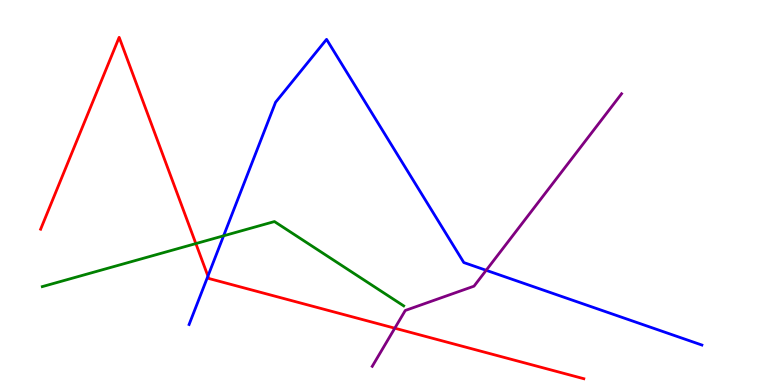[{'lines': ['blue', 'red'], 'intersections': [{'x': 2.68, 'y': 2.83}]}, {'lines': ['green', 'red'], 'intersections': [{'x': 2.53, 'y': 3.67}]}, {'lines': ['purple', 'red'], 'intersections': [{'x': 5.09, 'y': 1.48}]}, {'lines': ['blue', 'green'], 'intersections': [{'x': 2.89, 'y': 3.88}]}, {'lines': ['blue', 'purple'], 'intersections': [{'x': 6.27, 'y': 2.98}]}, {'lines': ['green', 'purple'], 'intersections': []}]